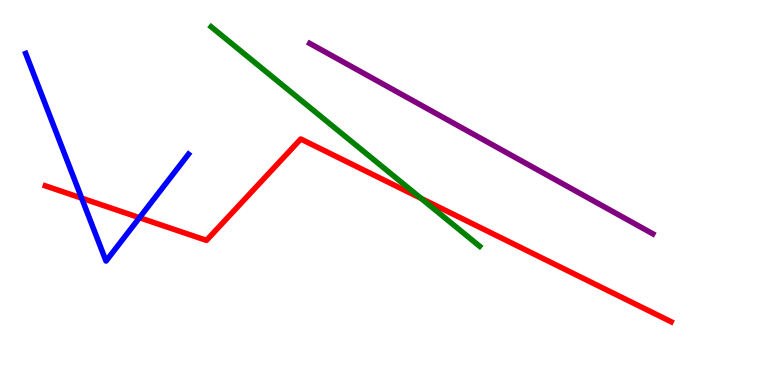[{'lines': ['blue', 'red'], 'intersections': [{'x': 1.05, 'y': 4.85}, {'x': 1.8, 'y': 4.35}]}, {'lines': ['green', 'red'], 'intersections': [{'x': 5.43, 'y': 4.85}]}, {'lines': ['purple', 'red'], 'intersections': []}, {'lines': ['blue', 'green'], 'intersections': []}, {'lines': ['blue', 'purple'], 'intersections': []}, {'lines': ['green', 'purple'], 'intersections': []}]